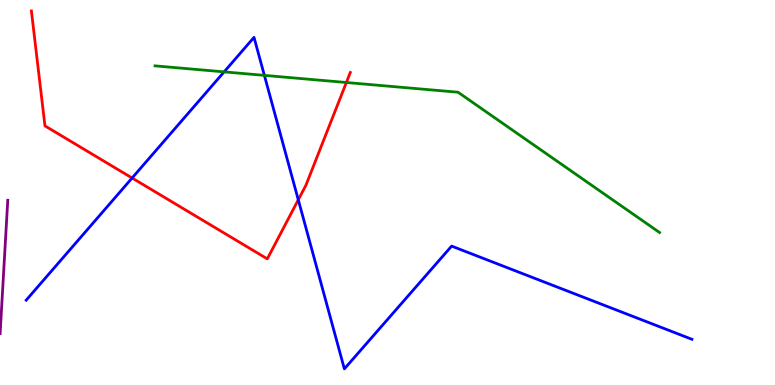[{'lines': ['blue', 'red'], 'intersections': [{'x': 1.7, 'y': 5.38}, {'x': 3.85, 'y': 4.81}]}, {'lines': ['green', 'red'], 'intersections': [{'x': 4.47, 'y': 7.86}]}, {'lines': ['purple', 'red'], 'intersections': []}, {'lines': ['blue', 'green'], 'intersections': [{'x': 2.89, 'y': 8.13}, {'x': 3.41, 'y': 8.04}]}, {'lines': ['blue', 'purple'], 'intersections': []}, {'lines': ['green', 'purple'], 'intersections': []}]